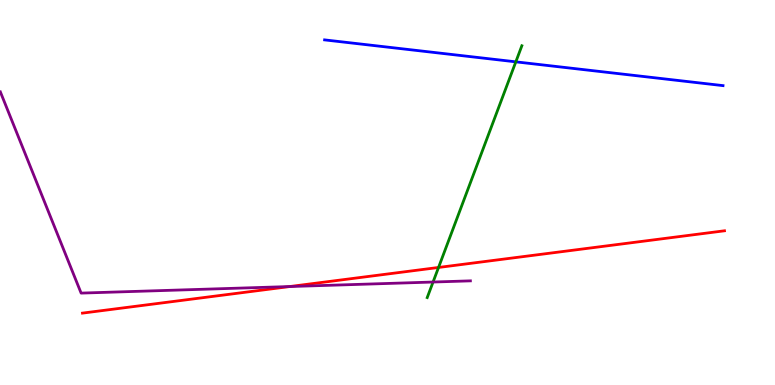[{'lines': ['blue', 'red'], 'intersections': []}, {'lines': ['green', 'red'], 'intersections': [{'x': 5.66, 'y': 3.05}]}, {'lines': ['purple', 'red'], 'intersections': [{'x': 3.74, 'y': 2.56}]}, {'lines': ['blue', 'green'], 'intersections': [{'x': 6.66, 'y': 8.39}]}, {'lines': ['blue', 'purple'], 'intersections': []}, {'lines': ['green', 'purple'], 'intersections': [{'x': 5.59, 'y': 2.67}]}]